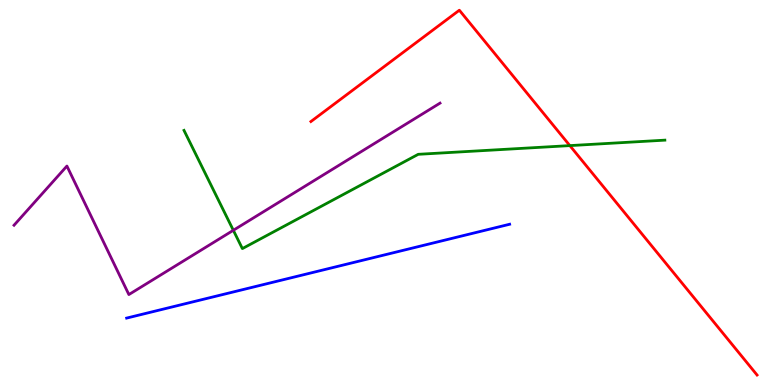[{'lines': ['blue', 'red'], 'intersections': []}, {'lines': ['green', 'red'], 'intersections': [{'x': 7.35, 'y': 6.22}]}, {'lines': ['purple', 'red'], 'intersections': []}, {'lines': ['blue', 'green'], 'intersections': []}, {'lines': ['blue', 'purple'], 'intersections': []}, {'lines': ['green', 'purple'], 'intersections': [{'x': 3.01, 'y': 4.02}]}]